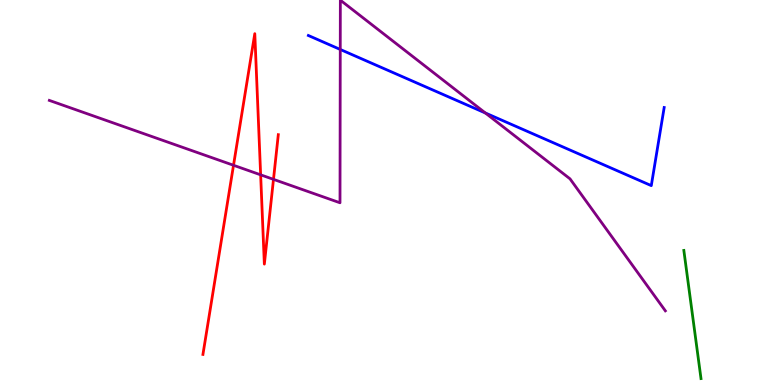[{'lines': ['blue', 'red'], 'intersections': []}, {'lines': ['green', 'red'], 'intersections': []}, {'lines': ['purple', 'red'], 'intersections': [{'x': 3.01, 'y': 5.71}, {'x': 3.36, 'y': 5.46}, {'x': 3.53, 'y': 5.34}]}, {'lines': ['blue', 'green'], 'intersections': []}, {'lines': ['blue', 'purple'], 'intersections': [{'x': 4.39, 'y': 8.72}, {'x': 6.26, 'y': 7.07}]}, {'lines': ['green', 'purple'], 'intersections': []}]